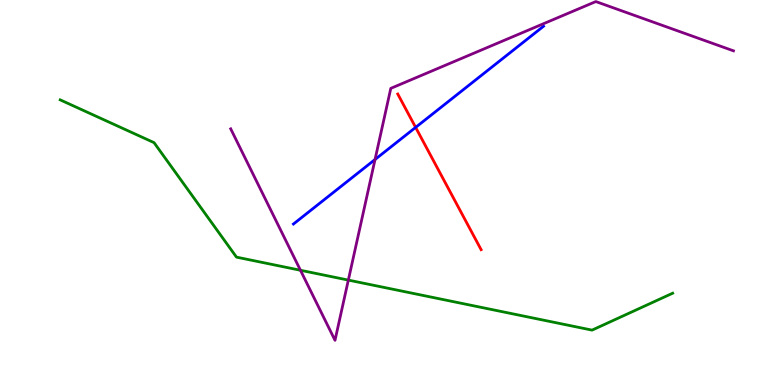[{'lines': ['blue', 'red'], 'intersections': [{'x': 5.36, 'y': 6.69}]}, {'lines': ['green', 'red'], 'intersections': []}, {'lines': ['purple', 'red'], 'intersections': []}, {'lines': ['blue', 'green'], 'intersections': []}, {'lines': ['blue', 'purple'], 'intersections': [{'x': 4.84, 'y': 5.86}]}, {'lines': ['green', 'purple'], 'intersections': [{'x': 3.88, 'y': 2.98}, {'x': 4.49, 'y': 2.72}]}]